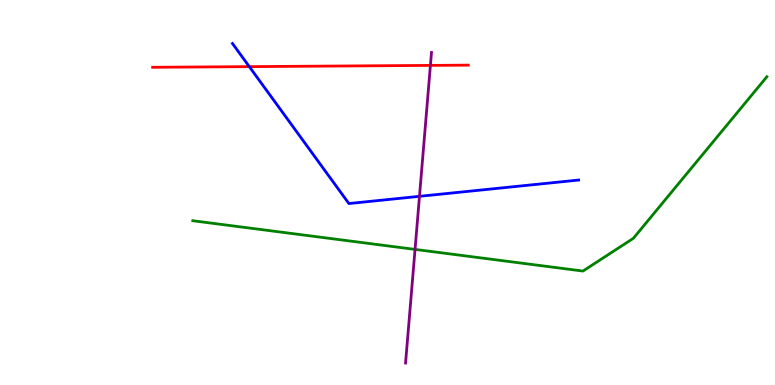[{'lines': ['blue', 'red'], 'intersections': [{'x': 3.22, 'y': 8.27}]}, {'lines': ['green', 'red'], 'intersections': []}, {'lines': ['purple', 'red'], 'intersections': [{'x': 5.55, 'y': 8.3}]}, {'lines': ['blue', 'green'], 'intersections': []}, {'lines': ['blue', 'purple'], 'intersections': [{'x': 5.41, 'y': 4.9}]}, {'lines': ['green', 'purple'], 'intersections': [{'x': 5.36, 'y': 3.52}]}]